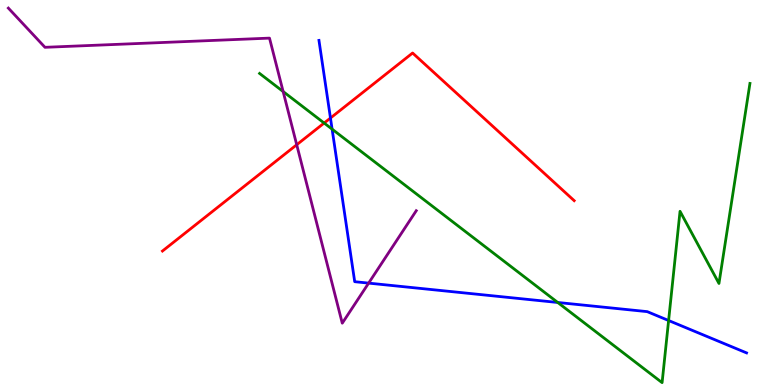[{'lines': ['blue', 'red'], 'intersections': [{'x': 4.26, 'y': 6.93}]}, {'lines': ['green', 'red'], 'intersections': [{'x': 4.18, 'y': 6.8}]}, {'lines': ['purple', 'red'], 'intersections': [{'x': 3.83, 'y': 6.24}]}, {'lines': ['blue', 'green'], 'intersections': [{'x': 4.29, 'y': 6.65}, {'x': 7.2, 'y': 2.14}, {'x': 8.63, 'y': 1.68}]}, {'lines': ['blue', 'purple'], 'intersections': [{'x': 4.76, 'y': 2.65}]}, {'lines': ['green', 'purple'], 'intersections': [{'x': 3.65, 'y': 7.62}]}]